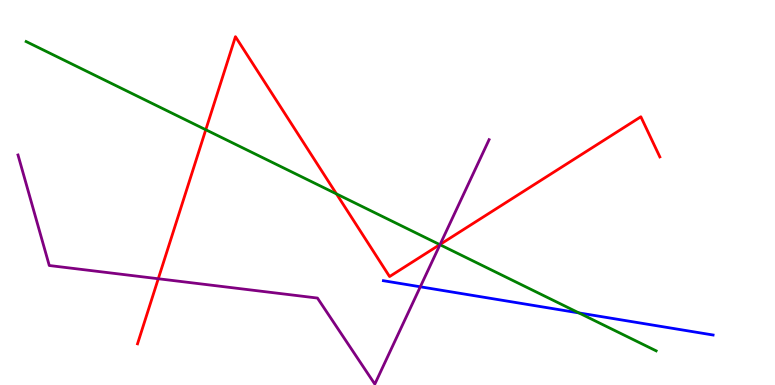[{'lines': ['blue', 'red'], 'intersections': []}, {'lines': ['green', 'red'], 'intersections': [{'x': 2.66, 'y': 6.63}, {'x': 4.34, 'y': 4.96}, {'x': 5.67, 'y': 3.65}]}, {'lines': ['purple', 'red'], 'intersections': [{'x': 2.04, 'y': 2.76}, {'x': 5.68, 'y': 3.65}]}, {'lines': ['blue', 'green'], 'intersections': [{'x': 7.47, 'y': 1.87}]}, {'lines': ['blue', 'purple'], 'intersections': [{'x': 5.42, 'y': 2.55}]}, {'lines': ['green', 'purple'], 'intersections': [{'x': 5.68, 'y': 3.64}]}]